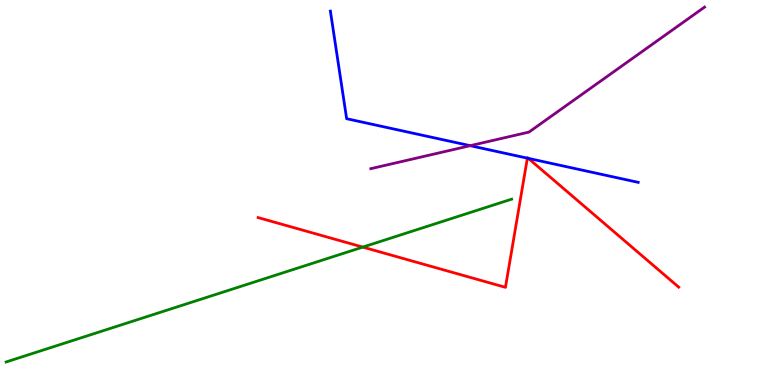[{'lines': ['blue', 'red'], 'intersections': [{'x': 6.8, 'y': 5.89}, {'x': 6.82, 'y': 5.89}]}, {'lines': ['green', 'red'], 'intersections': [{'x': 4.68, 'y': 3.58}]}, {'lines': ['purple', 'red'], 'intersections': []}, {'lines': ['blue', 'green'], 'intersections': []}, {'lines': ['blue', 'purple'], 'intersections': [{'x': 6.07, 'y': 6.22}]}, {'lines': ['green', 'purple'], 'intersections': []}]